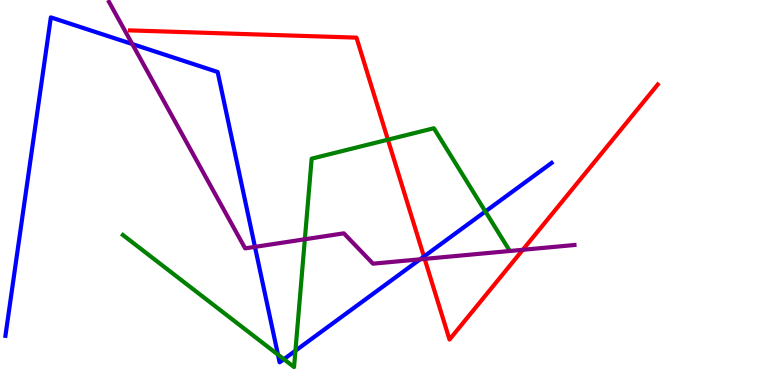[{'lines': ['blue', 'red'], 'intersections': [{'x': 5.47, 'y': 3.34}]}, {'lines': ['green', 'red'], 'intersections': [{'x': 5.01, 'y': 6.37}]}, {'lines': ['purple', 'red'], 'intersections': [{'x': 5.48, 'y': 3.28}, {'x': 6.75, 'y': 3.51}]}, {'lines': ['blue', 'green'], 'intersections': [{'x': 3.59, 'y': 0.789}, {'x': 3.66, 'y': 0.67}, {'x': 3.81, 'y': 0.891}, {'x': 6.26, 'y': 4.51}]}, {'lines': ['blue', 'purple'], 'intersections': [{'x': 1.71, 'y': 8.86}, {'x': 3.29, 'y': 3.59}, {'x': 5.42, 'y': 3.26}]}, {'lines': ['green', 'purple'], 'intersections': [{'x': 3.93, 'y': 3.79}]}]